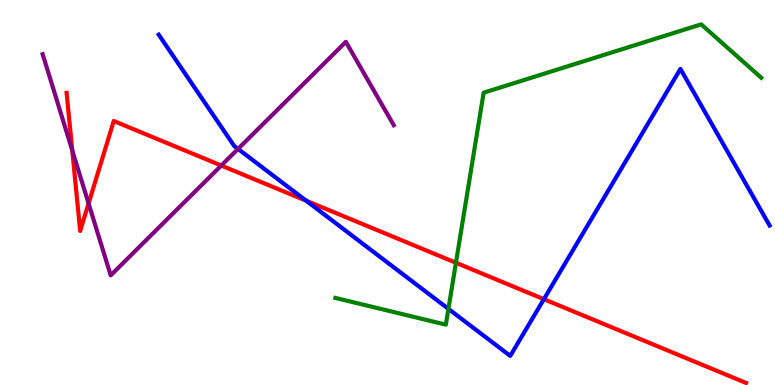[{'lines': ['blue', 'red'], 'intersections': [{'x': 3.95, 'y': 4.79}, {'x': 7.02, 'y': 2.23}]}, {'lines': ['green', 'red'], 'intersections': [{'x': 5.88, 'y': 3.18}]}, {'lines': ['purple', 'red'], 'intersections': [{'x': 0.932, 'y': 6.09}, {'x': 1.14, 'y': 4.72}, {'x': 2.86, 'y': 5.7}]}, {'lines': ['blue', 'green'], 'intersections': [{'x': 5.79, 'y': 1.98}]}, {'lines': ['blue', 'purple'], 'intersections': [{'x': 3.07, 'y': 6.13}]}, {'lines': ['green', 'purple'], 'intersections': []}]